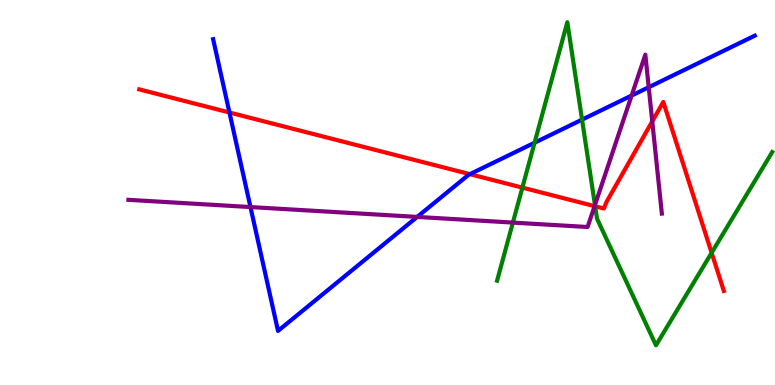[{'lines': ['blue', 'red'], 'intersections': [{'x': 2.96, 'y': 7.08}, {'x': 6.06, 'y': 5.48}]}, {'lines': ['green', 'red'], 'intersections': [{'x': 6.74, 'y': 5.13}, {'x': 7.68, 'y': 4.64}, {'x': 9.18, 'y': 3.43}]}, {'lines': ['purple', 'red'], 'intersections': [{'x': 7.67, 'y': 4.65}, {'x': 8.42, 'y': 6.85}]}, {'lines': ['blue', 'green'], 'intersections': [{'x': 6.9, 'y': 6.29}, {'x': 7.51, 'y': 6.89}]}, {'lines': ['blue', 'purple'], 'intersections': [{'x': 3.23, 'y': 4.62}, {'x': 5.38, 'y': 4.37}, {'x': 8.15, 'y': 7.52}, {'x': 8.37, 'y': 7.73}]}, {'lines': ['green', 'purple'], 'intersections': [{'x': 6.62, 'y': 4.22}, {'x': 7.68, 'y': 4.68}]}]